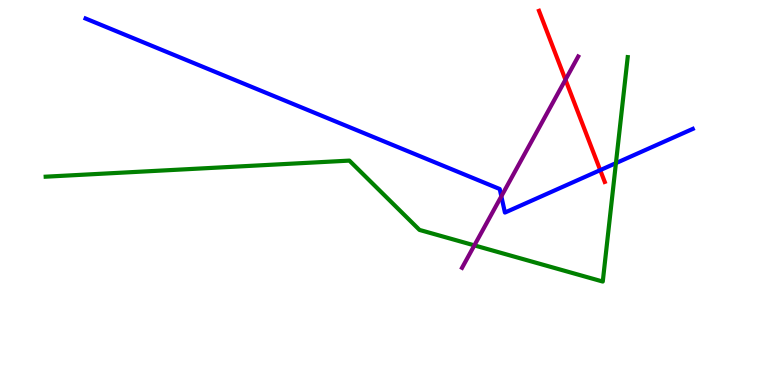[{'lines': ['blue', 'red'], 'intersections': [{'x': 7.74, 'y': 5.58}]}, {'lines': ['green', 'red'], 'intersections': []}, {'lines': ['purple', 'red'], 'intersections': [{'x': 7.3, 'y': 7.93}]}, {'lines': ['blue', 'green'], 'intersections': [{'x': 7.95, 'y': 5.76}]}, {'lines': ['blue', 'purple'], 'intersections': [{'x': 6.47, 'y': 4.9}]}, {'lines': ['green', 'purple'], 'intersections': [{'x': 6.12, 'y': 3.63}]}]